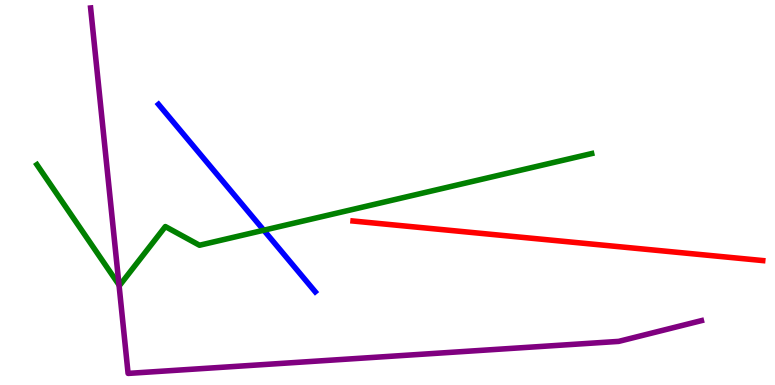[{'lines': ['blue', 'red'], 'intersections': []}, {'lines': ['green', 'red'], 'intersections': []}, {'lines': ['purple', 'red'], 'intersections': []}, {'lines': ['blue', 'green'], 'intersections': [{'x': 3.4, 'y': 4.02}]}, {'lines': ['blue', 'purple'], 'intersections': []}, {'lines': ['green', 'purple'], 'intersections': [{'x': 1.54, 'y': 2.6}]}]